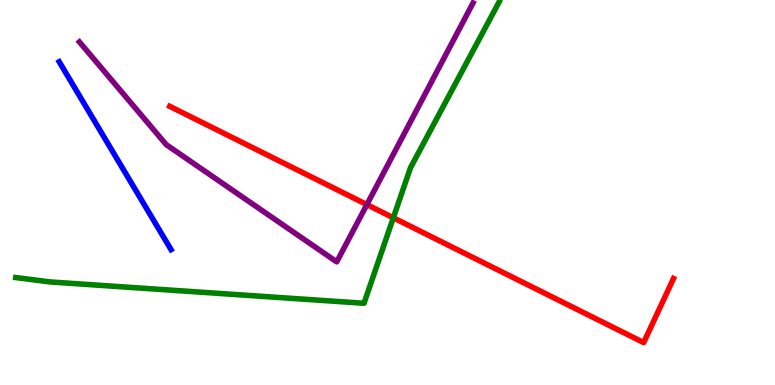[{'lines': ['blue', 'red'], 'intersections': []}, {'lines': ['green', 'red'], 'intersections': [{'x': 5.08, 'y': 4.34}]}, {'lines': ['purple', 'red'], 'intersections': [{'x': 4.73, 'y': 4.69}]}, {'lines': ['blue', 'green'], 'intersections': []}, {'lines': ['blue', 'purple'], 'intersections': []}, {'lines': ['green', 'purple'], 'intersections': []}]